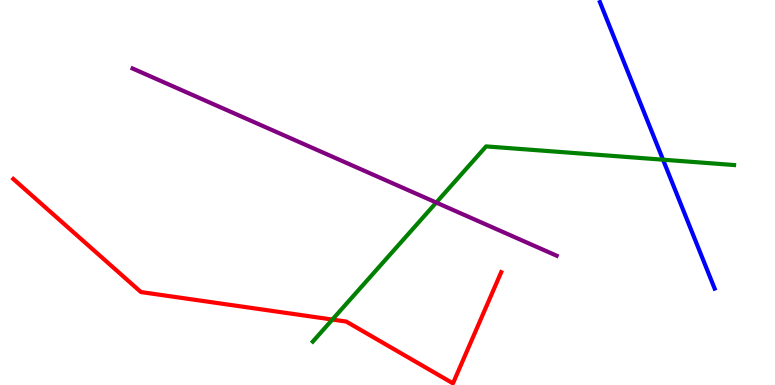[{'lines': ['blue', 'red'], 'intersections': []}, {'lines': ['green', 'red'], 'intersections': [{'x': 4.29, 'y': 1.7}]}, {'lines': ['purple', 'red'], 'intersections': []}, {'lines': ['blue', 'green'], 'intersections': [{'x': 8.56, 'y': 5.85}]}, {'lines': ['blue', 'purple'], 'intersections': []}, {'lines': ['green', 'purple'], 'intersections': [{'x': 5.63, 'y': 4.74}]}]